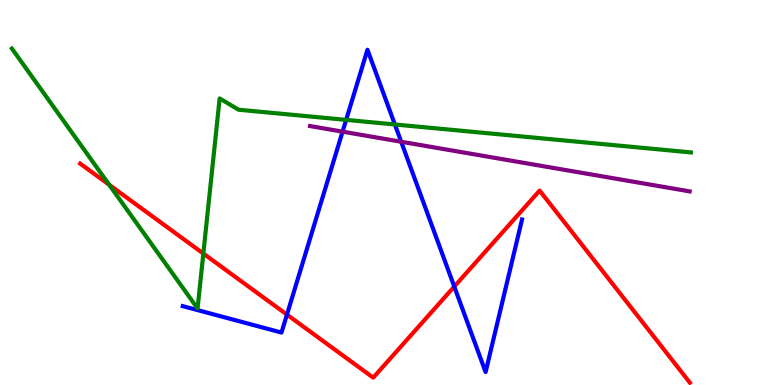[{'lines': ['blue', 'red'], 'intersections': [{'x': 3.7, 'y': 1.83}, {'x': 5.86, 'y': 2.56}]}, {'lines': ['green', 'red'], 'intersections': [{'x': 1.41, 'y': 5.2}, {'x': 2.62, 'y': 3.41}]}, {'lines': ['purple', 'red'], 'intersections': []}, {'lines': ['blue', 'green'], 'intersections': [{'x': 4.47, 'y': 6.89}, {'x': 5.09, 'y': 6.77}]}, {'lines': ['blue', 'purple'], 'intersections': [{'x': 4.42, 'y': 6.58}, {'x': 5.18, 'y': 6.32}]}, {'lines': ['green', 'purple'], 'intersections': []}]